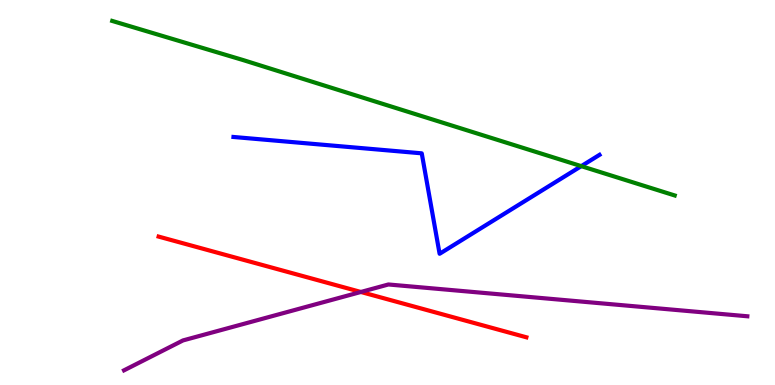[{'lines': ['blue', 'red'], 'intersections': []}, {'lines': ['green', 'red'], 'intersections': []}, {'lines': ['purple', 'red'], 'intersections': [{'x': 4.66, 'y': 2.42}]}, {'lines': ['blue', 'green'], 'intersections': [{'x': 7.5, 'y': 5.68}]}, {'lines': ['blue', 'purple'], 'intersections': []}, {'lines': ['green', 'purple'], 'intersections': []}]